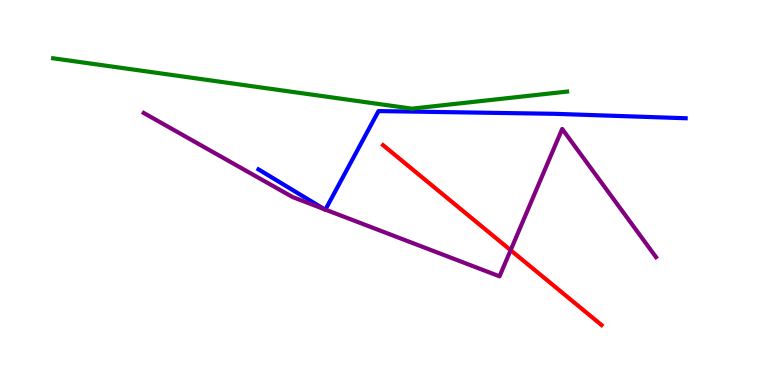[{'lines': ['blue', 'red'], 'intersections': []}, {'lines': ['green', 'red'], 'intersections': []}, {'lines': ['purple', 'red'], 'intersections': [{'x': 6.59, 'y': 3.5}]}, {'lines': ['blue', 'green'], 'intersections': []}, {'lines': ['blue', 'purple'], 'intersections': [{'x': 4.19, 'y': 4.56}, {'x': 4.2, 'y': 4.56}]}, {'lines': ['green', 'purple'], 'intersections': []}]